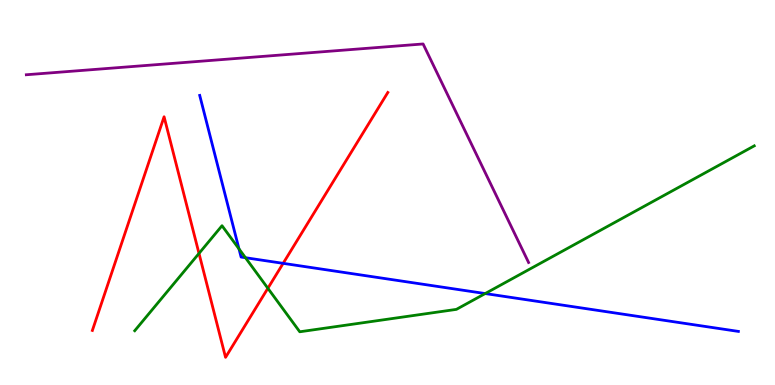[{'lines': ['blue', 'red'], 'intersections': [{'x': 3.65, 'y': 3.16}]}, {'lines': ['green', 'red'], 'intersections': [{'x': 2.57, 'y': 3.42}, {'x': 3.46, 'y': 2.51}]}, {'lines': ['purple', 'red'], 'intersections': []}, {'lines': ['blue', 'green'], 'intersections': [{'x': 3.08, 'y': 3.54}, {'x': 3.17, 'y': 3.31}, {'x': 6.26, 'y': 2.38}]}, {'lines': ['blue', 'purple'], 'intersections': []}, {'lines': ['green', 'purple'], 'intersections': []}]